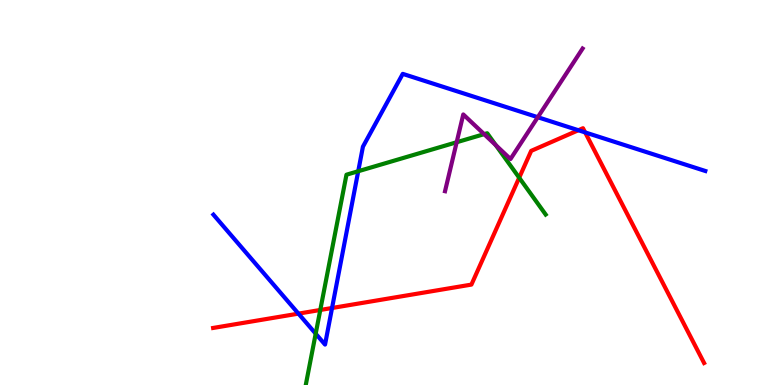[{'lines': ['blue', 'red'], 'intersections': [{'x': 3.85, 'y': 1.85}, {'x': 4.28, 'y': 2.0}, {'x': 7.46, 'y': 6.62}, {'x': 7.55, 'y': 6.56}]}, {'lines': ['green', 'red'], 'intersections': [{'x': 4.13, 'y': 1.95}, {'x': 6.7, 'y': 5.38}]}, {'lines': ['purple', 'red'], 'intersections': []}, {'lines': ['blue', 'green'], 'intersections': [{'x': 4.07, 'y': 1.33}, {'x': 4.62, 'y': 5.55}]}, {'lines': ['blue', 'purple'], 'intersections': [{'x': 6.94, 'y': 6.96}]}, {'lines': ['green', 'purple'], 'intersections': [{'x': 5.89, 'y': 6.31}, {'x': 6.25, 'y': 6.52}, {'x': 6.4, 'y': 6.23}]}]